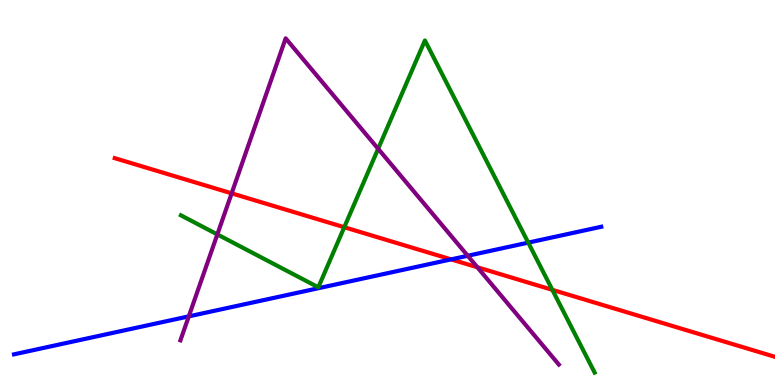[{'lines': ['blue', 'red'], 'intersections': [{'x': 5.82, 'y': 3.26}]}, {'lines': ['green', 'red'], 'intersections': [{'x': 4.44, 'y': 4.1}, {'x': 7.13, 'y': 2.47}]}, {'lines': ['purple', 'red'], 'intersections': [{'x': 2.99, 'y': 4.98}, {'x': 6.16, 'y': 3.06}]}, {'lines': ['blue', 'green'], 'intersections': [{'x': 6.82, 'y': 3.7}]}, {'lines': ['blue', 'purple'], 'intersections': [{'x': 2.44, 'y': 1.78}, {'x': 6.04, 'y': 3.36}]}, {'lines': ['green', 'purple'], 'intersections': [{'x': 2.8, 'y': 3.91}, {'x': 4.88, 'y': 6.14}]}]